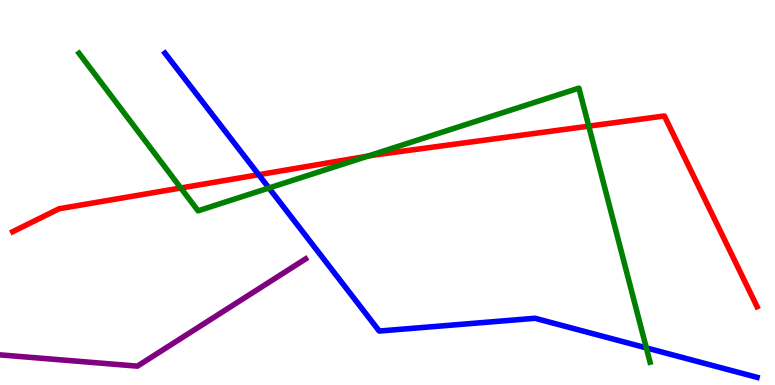[{'lines': ['blue', 'red'], 'intersections': [{'x': 3.34, 'y': 5.46}]}, {'lines': ['green', 'red'], 'intersections': [{'x': 2.33, 'y': 5.12}, {'x': 4.75, 'y': 5.95}, {'x': 7.6, 'y': 6.72}]}, {'lines': ['purple', 'red'], 'intersections': []}, {'lines': ['blue', 'green'], 'intersections': [{'x': 3.47, 'y': 5.12}, {'x': 8.34, 'y': 0.964}]}, {'lines': ['blue', 'purple'], 'intersections': []}, {'lines': ['green', 'purple'], 'intersections': []}]